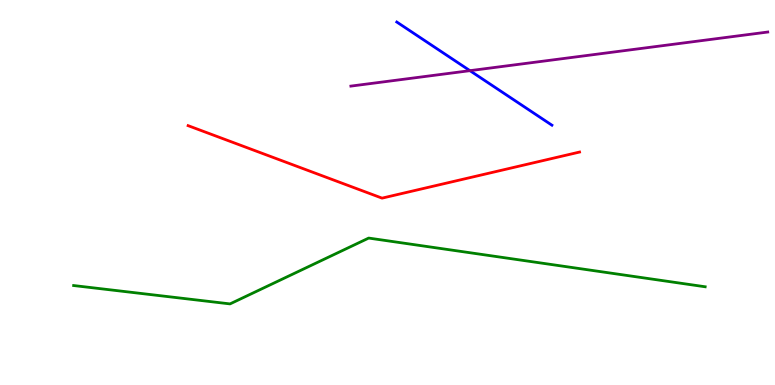[{'lines': ['blue', 'red'], 'intersections': []}, {'lines': ['green', 'red'], 'intersections': []}, {'lines': ['purple', 'red'], 'intersections': []}, {'lines': ['blue', 'green'], 'intersections': []}, {'lines': ['blue', 'purple'], 'intersections': [{'x': 6.06, 'y': 8.16}]}, {'lines': ['green', 'purple'], 'intersections': []}]